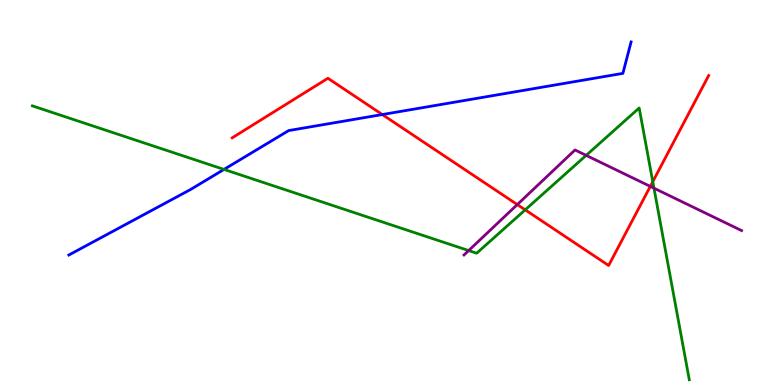[{'lines': ['blue', 'red'], 'intersections': [{'x': 4.93, 'y': 7.02}]}, {'lines': ['green', 'red'], 'intersections': [{'x': 6.78, 'y': 4.55}, {'x': 8.42, 'y': 5.28}]}, {'lines': ['purple', 'red'], 'intersections': [{'x': 6.67, 'y': 4.69}, {'x': 8.39, 'y': 5.16}]}, {'lines': ['blue', 'green'], 'intersections': [{'x': 2.89, 'y': 5.6}]}, {'lines': ['blue', 'purple'], 'intersections': []}, {'lines': ['green', 'purple'], 'intersections': [{'x': 6.05, 'y': 3.49}, {'x': 7.56, 'y': 5.96}, {'x': 8.44, 'y': 5.11}]}]